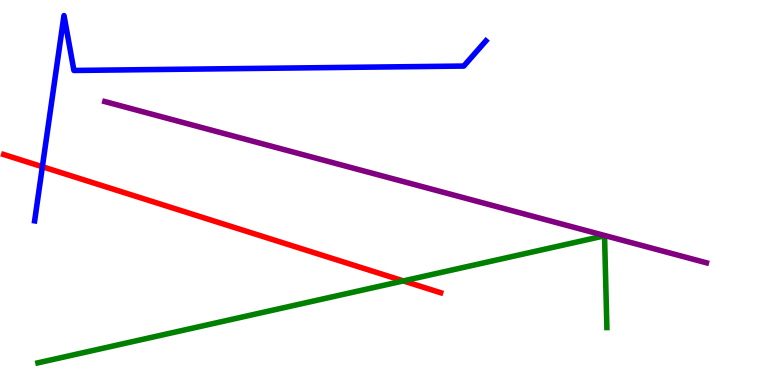[{'lines': ['blue', 'red'], 'intersections': [{'x': 0.547, 'y': 5.67}]}, {'lines': ['green', 'red'], 'intersections': [{'x': 5.2, 'y': 2.7}]}, {'lines': ['purple', 'red'], 'intersections': []}, {'lines': ['blue', 'green'], 'intersections': []}, {'lines': ['blue', 'purple'], 'intersections': []}, {'lines': ['green', 'purple'], 'intersections': []}]